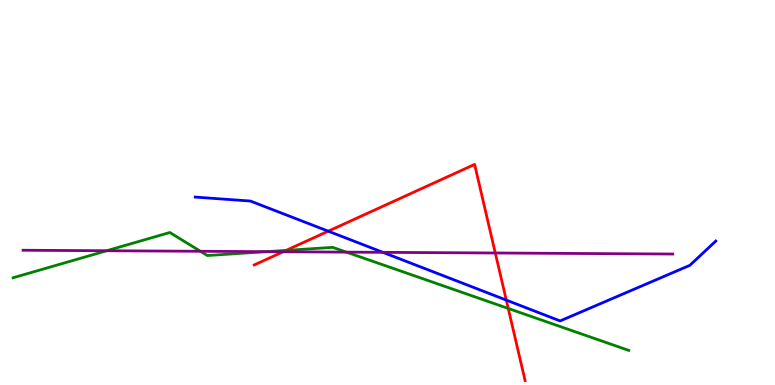[{'lines': ['blue', 'red'], 'intersections': [{'x': 4.24, 'y': 4.0}, {'x': 6.53, 'y': 2.21}]}, {'lines': ['green', 'red'], 'intersections': [{'x': 3.69, 'y': 3.5}, {'x': 6.56, 'y': 1.99}]}, {'lines': ['purple', 'red'], 'intersections': [{'x': 3.65, 'y': 3.46}, {'x': 6.39, 'y': 3.43}]}, {'lines': ['blue', 'green'], 'intersections': []}, {'lines': ['blue', 'purple'], 'intersections': [{'x': 4.94, 'y': 3.45}]}, {'lines': ['green', 'purple'], 'intersections': [{'x': 1.38, 'y': 3.49}, {'x': 2.59, 'y': 3.47}, {'x': 3.44, 'y': 3.46}, {'x': 4.47, 'y': 3.45}]}]